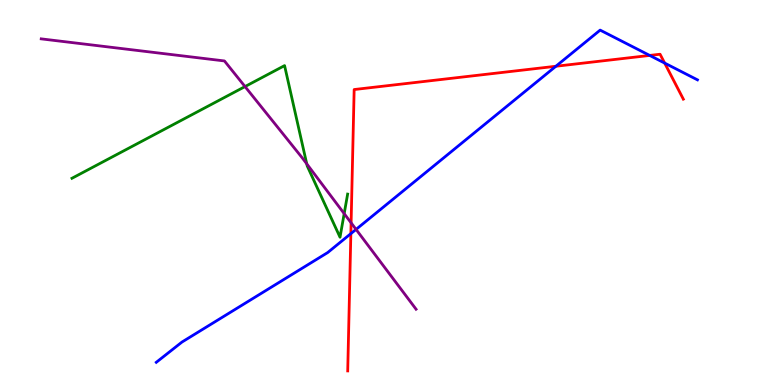[{'lines': ['blue', 'red'], 'intersections': [{'x': 4.53, 'y': 3.93}, {'x': 7.17, 'y': 8.28}, {'x': 8.38, 'y': 8.56}, {'x': 8.58, 'y': 8.36}]}, {'lines': ['green', 'red'], 'intersections': []}, {'lines': ['purple', 'red'], 'intersections': [{'x': 4.53, 'y': 4.21}]}, {'lines': ['blue', 'green'], 'intersections': []}, {'lines': ['blue', 'purple'], 'intersections': [{'x': 4.59, 'y': 4.04}]}, {'lines': ['green', 'purple'], 'intersections': [{'x': 3.16, 'y': 7.75}, {'x': 3.96, 'y': 5.74}, {'x': 4.44, 'y': 4.45}]}]